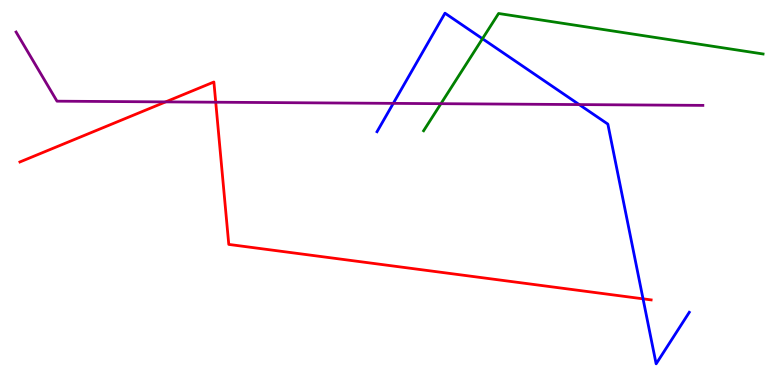[{'lines': ['blue', 'red'], 'intersections': [{'x': 8.3, 'y': 2.24}]}, {'lines': ['green', 'red'], 'intersections': []}, {'lines': ['purple', 'red'], 'intersections': [{'x': 2.14, 'y': 7.35}, {'x': 2.78, 'y': 7.35}]}, {'lines': ['blue', 'green'], 'intersections': [{'x': 6.23, 'y': 8.99}]}, {'lines': ['blue', 'purple'], 'intersections': [{'x': 5.07, 'y': 7.32}, {'x': 7.47, 'y': 7.28}]}, {'lines': ['green', 'purple'], 'intersections': [{'x': 5.69, 'y': 7.31}]}]